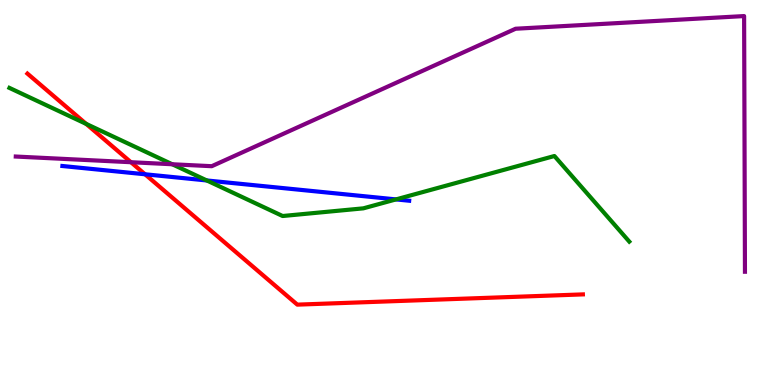[{'lines': ['blue', 'red'], 'intersections': [{'x': 1.87, 'y': 5.47}]}, {'lines': ['green', 'red'], 'intersections': [{'x': 1.11, 'y': 6.78}]}, {'lines': ['purple', 'red'], 'intersections': [{'x': 1.69, 'y': 5.79}]}, {'lines': ['blue', 'green'], 'intersections': [{'x': 2.67, 'y': 5.31}, {'x': 5.11, 'y': 4.82}]}, {'lines': ['blue', 'purple'], 'intersections': []}, {'lines': ['green', 'purple'], 'intersections': [{'x': 2.22, 'y': 5.73}]}]